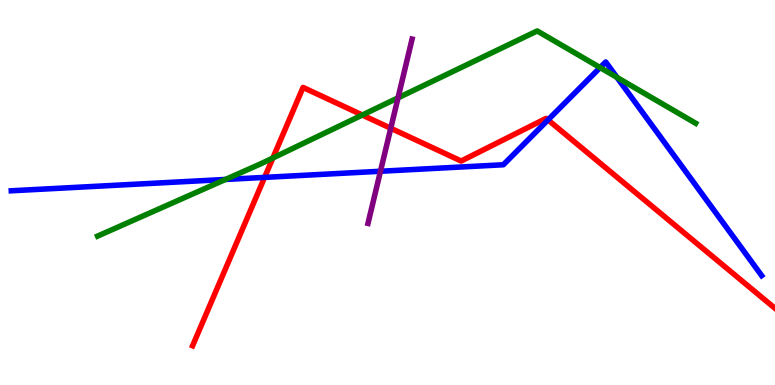[{'lines': ['blue', 'red'], 'intersections': [{'x': 3.41, 'y': 5.39}, {'x': 7.07, 'y': 6.89}]}, {'lines': ['green', 'red'], 'intersections': [{'x': 3.52, 'y': 5.9}, {'x': 4.67, 'y': 7.01}]}, {'lines': ['purple', 'red'], 'intersections': [{'x': 5.04, 'y': 6.67}]}, {'lines': ['blue', 'green'], 'intersections': [{'x': 2.91, 'y': 5.34}, {'x': 7.74, 'y': 8.24}, {'x': 7.96, 'y': 7.99}]}, {'lines': ['blue', 'purple'], 'intersections': [{'x': 4.91, 'y': 5.55}]}, {'lines': ['green', 'purple'], 'intersections': [{'x': 5.14, 'y': 7.46}]}]